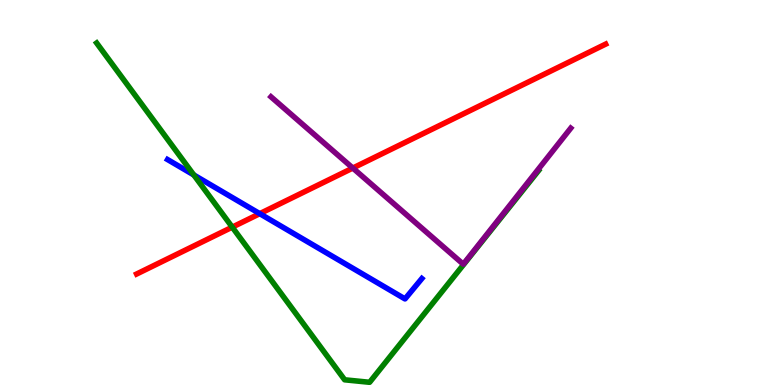[{'lines': ['blue', 'red'], 'intersections': [{'x': 3.35, 'y': 4.45}]}, {'lines': ['green', 'red'], 'intersections': [{'x': 3.0, 'y': 4.1}]}, {'lines': ['purple', 'red'], 'intersections': [{'x': 4.55, 'y': 5.63}]}, {'lines': ['blue', 'green'], 'intersections': [{'x': 2.5, 'y': 5.46}]}, {'lines': ['blue', 'purple'], 'intersections': []}, {'lines': ['green', 'purple'], 'intersections': []}]